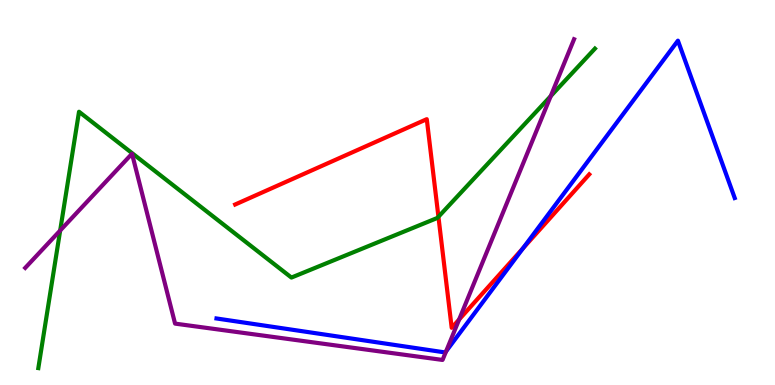[{'lines': ['blue', 'red'], 'intersections': [{'x': 6.75, 'y': 3.55}]}, {'lines': ['green', 'red'], 'intersections': [{'x': 5.66, 'y': 4.37}]}, {'lines': ['purple', 'red'], 'intersections': [{'x': 5.92, 'y': 1.7}]}, {'lines': ['blue', 'green'], 'intersections': []}, {'lines': ['blue', 'purple'], 'intersections': [{'x': 5.76, 'y': 0.874}]}, {'lines': ['green', 'purple'], 'intersections': [{'x': 0.776, 'y': 4.01}, {'x': 7.11, 'y': 7.5}]}]